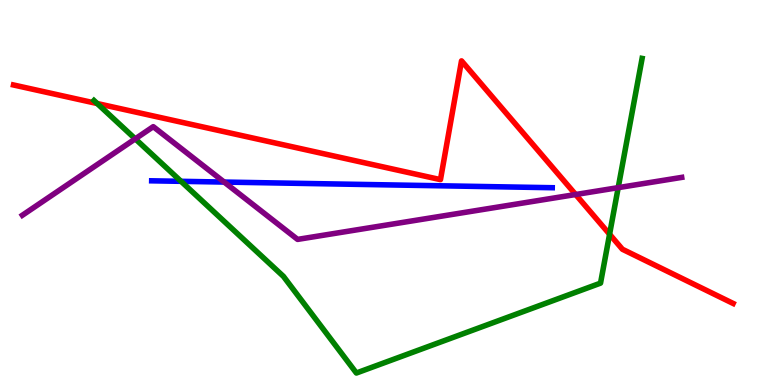[{'lines': ['blue', 'red'], 'intersections': []}, {'lines': ['green', 'red'], 'intersections': [{'x': 1.25, 'y': 7.31}, {'x': 7.87, 'y': 3.92}]}, {'lines': ['purple', 'red'], 'intersections': [{'x': 7.43, 'y': 4.95}]}, {'lines': ['blue', 'green'], 'intersections': [{'x': 2.34, 'y': 5.29}]}, {'lines': ['blue', 'purple'], 'intersections': [{'x': 2.89, 'y': 5.27}]}, {'lines': ['green', 'purple'], 'intersections': [{'x': 1.75, 'y': 6.39}, {'x': 7.98, 'y': 5.13}]}]